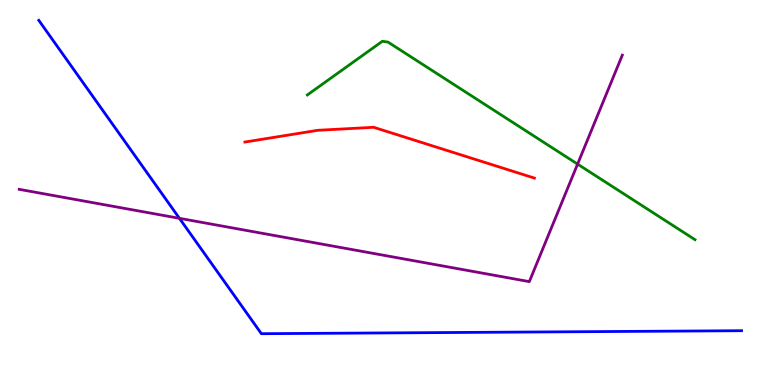[{'lines': ['blue', 'red'], 'intersections': []}, {'lines': ['green', 'red'], 'intersections': []}, {'lines': ['purple', 'red'], 'intersections': []}, {'lines': ['blue', 'green'], 'intersections': []}, {'lines': ['blue', 'purple'], 'intersections': [{'x': 2.32, 'y': 4.33}]}, {'lines': ['green', 'purple'], 'intersections': [{'x': 7.45, 'y': 5.74}]}]